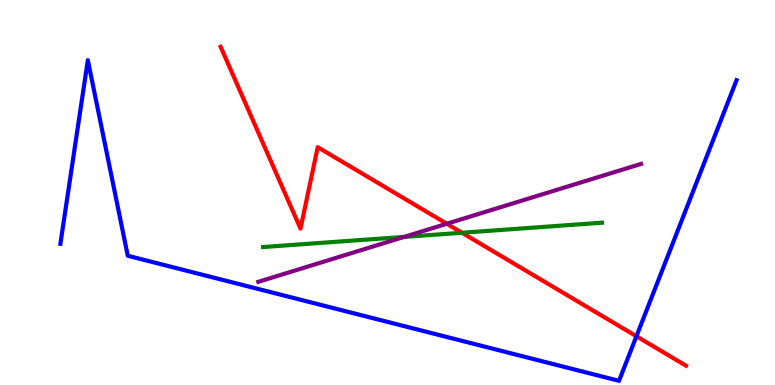[{'lines': ['blue', 'red'], 'intersections': [{'x': 8.21, 'y': 1.27}]}, {'lines': ['green', 'red'], 'intersections': [{'x': 5.96, 'y': 3.95}]}, {'lines': ['purple', 'red'], 'intersections': [{'x': 5.77, 'y': 4.19}]}, {'lines': ['blue', 'green'], 'intersections': []}, {'lines': ['blue', 'purple'], 'intersections': []}, {'lines': ['green', 'purple'], 'intersections': [{'x': 5.21, 'y': 3.85}]}]